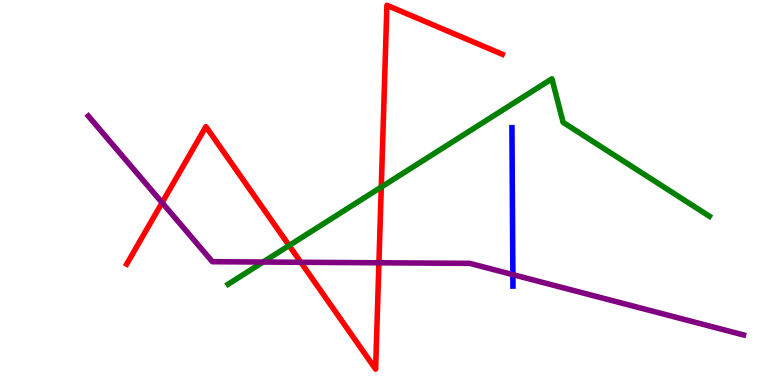[{'lines': ['blue', 'red'], 'intersections': []}, {'lines': ['green', 'red'], 'intersections': [{'x': 3.73, 'y': 3.62}, {'x': 4.92, 'y': 5.14}]}, {'lines': ['purple', 'red'], 'intersections': [{'x': 2.09, 'y': 4.74}, {'x': 3.88, 'y': 3.19}, {'x': 4.89, 'y': 3.17}]}, {'lines': ['blue', 'green'], 'intersections': []}, {'lines': ['blue', 'purple'], 'intersections': [{'x': 6.62, 'y': 2.87}]}, {'lines': ['green', 'purple'], 'intersections': [{'x': 3.39, 'y': 3.19}]}]